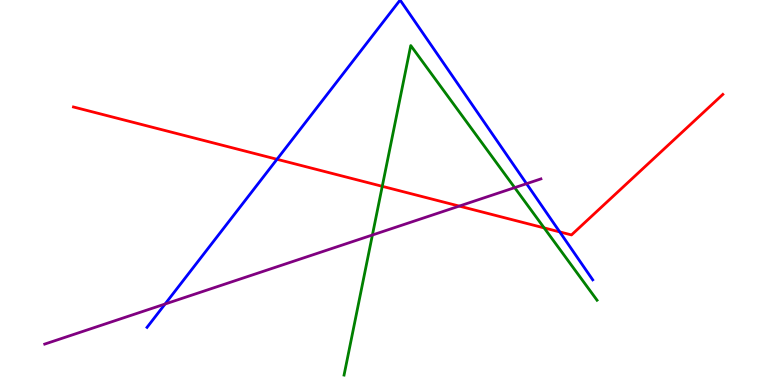[{'lines': ['blue', 'red'], 'intersections': [{'x': 3.57, 'y': 5.86}, {'x': 7.22, 'y': 3.98}]}, {'lines': ['green', 'red'], 'intersections': [{'x': 4.93, 'y': 5.16}, {'x': 7.02, 'y': 4.08}]}, {'lines': ['purple', 'red'], 'intersections': [{'x': 5.93, 'y': 4.65}]}, {'lines': ['blue', 'green'], 'intersections': []}, {'lines': ['blue', 'purple'], 'intersections': [{'x': 2.13, 'y': 2.1}, {'x': 6.79, 'y': 5.23}]}, {'lines': ['green', 'purple'], 'intersections': [{'x': 4.81, 'y': 3.9}, {'x': 6.64, 'y': 5.13}]}]